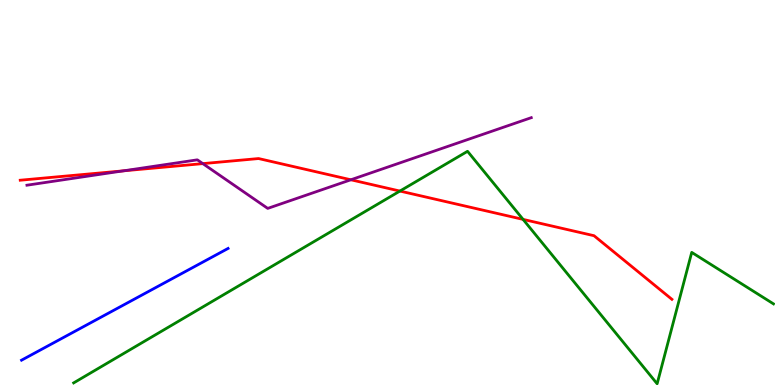[{'lines': ['blue', 'red'], 'intersections': []}, {'lines': ['green', 'red'], 'intersections': [{'x': 5.16, 'y': 5.04}, {'x': 6.75, 'y': 4.3}]}, {'lines': ['purple', 'red'], 'intersections': [{'x': 1.59, 'y': 5.56}, {'x': 2.62, 'y': 5.75}, {'x': 4.53, 'y': 5.33}]}, {'lines': ['blue', 'green'], 'intersections': []}, {'lines': ['blue', 'purple'], 'intersections': []}, {'lines': ['green', 'purple'], 'intersections': []}]